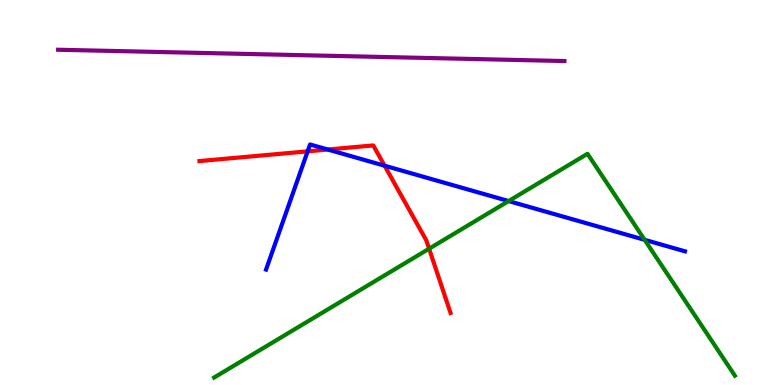[{'lines': ['blue', 'red'], 'intersections': [{'x': 3.97, 'y': 6.07}, {'x': 4.23, 'y': 6.12}, {'x': 4.96, 'y': 5.7}]}, {'lines': ['green', 'red'], 'intersections': [{'x': 5.54, 'y': 3.54}]}, {'lines': ['purple', 'red'], 'intersections': []}, {'lines': ['blue', 'green'], 'intersections': [{'x': 6.56, 'y': 4.78}, {'x': 8.32, 'y': 3.77}]}, {'lines': ['blue', 'purple'], 'intersections': []}, {'lines': ['green', 'purple'], 'intersections': []}]